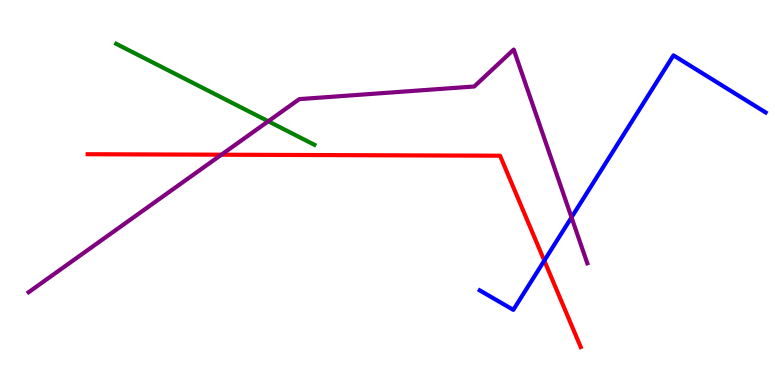[{'lines': ['blue', 'red'], 'intersections': [{'x': 7.02, 'y': 3.23}]}, {'lines': ['green', 'red'], 'intersections': []}, {'lines': ['purple', 'red'], 'intersections': [{'x': 2.86, 'y': 5.98}]}, {'lines': ['blue', 'green'], 'intersections': []}, {'lines': ['blue', 'purple'], 'intersections': [{'x': 7.37, 'y': 4.35}]}, {'lines': ['green', 'purple'], 'intersections': [{'x': 3.46, 'y': 6.85}]}]